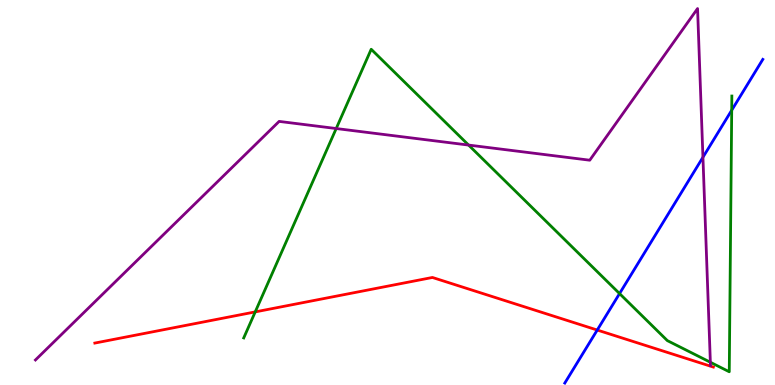[{'lines': ['blue', 'red'], 'intersections': [{'x': 7.71, 'y': 1.43}]}, {'lines': ['green', 'red'], 'intersections': [{'x': 3.29, 'y': 1.9}]}, {'lines': ['purple', 'red'], 'intersections': []}, {'lines': ['blue', 'green'], 'intersections': [{'x': 7.99, 'y': 2.37}, {'x': 9.44, 'y': 7.14}]}, {'lines': ['blue', 'purple'], 'intersections': [{'x': 9.07, 'y': 5.92}]}, {'lines': ['green', 'purple'], 'intersections': [{'x': 4.34, 'y': 6.66}, {'x': 6.05, 'y': 6.23}, {'x': 9.17, 'y': 0.591}]}]